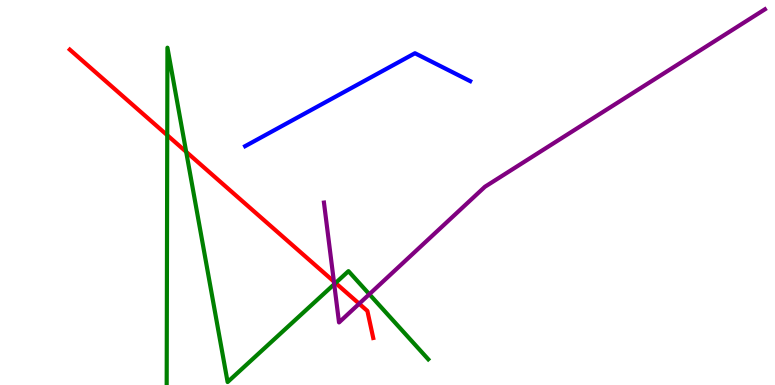[{'lines': ['blue', 'red'], 'intersections': []}, {'lines': ['green', 'red'], 'intersections': [{'x': 2.16, 'y': 6.49}, {'x': 2.4, 'y': 6.06}, {'x': 4.33, 'y': 2.65}]}, {'lines': ['purple', 'red'], 'intersections': [{'x': 4.31, 'y': 2.69}, {'x': 4.63, 'y': 2.11}]}, {'lines': ['blue', 'green'], 'intersections': []}, {'lines': ['blue', 'purple'], 'intersections': []}, {'lines': ['green', 'purple'], 'intersections': [{'x': 4.31, 'y': 2.62}, {'x': 4.77, 'y': 2.36}]}]